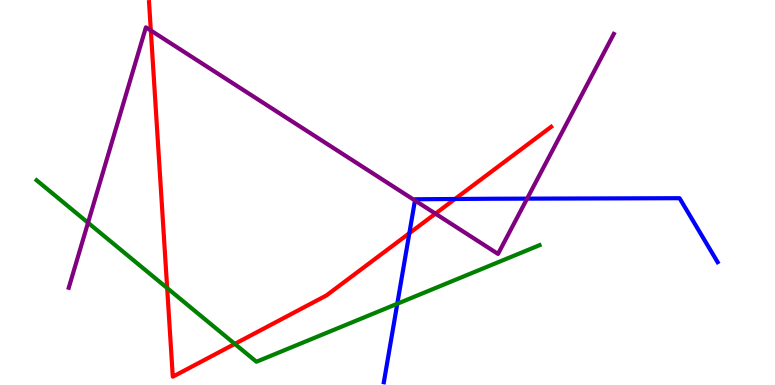[{'lines': ['blue', 'red'], 'intersections': [{'x': 5.28, 'y': 3.94}, {'x': 5.87, 'y': 4.83}]}, {'lines': ['green', 'red'], 'intersections': [{'x': 2.16, 'y': 2.52}, {'x': 3.03, 'y': 1.07}]}, {'lines': ['purple', 'red'], 'intersections': [{'x': 1.95, 'y': 9.21}, {'x': 5.62, 'y': 4.45}]}, {'lines': ['blue', 'green'], 'intersections': [{'x': 5.13, 'y': 2.11}]}, {'lines': ['blue', 'purple'], 'intersections': [{'x': 5.35, 'y': 4.79}, {'x': 6.8, 'y': 4.84}]}, {'lines': ['green', 'purple'], 'intersections': [{'x': 1.14, 'y': 4.21}]}]